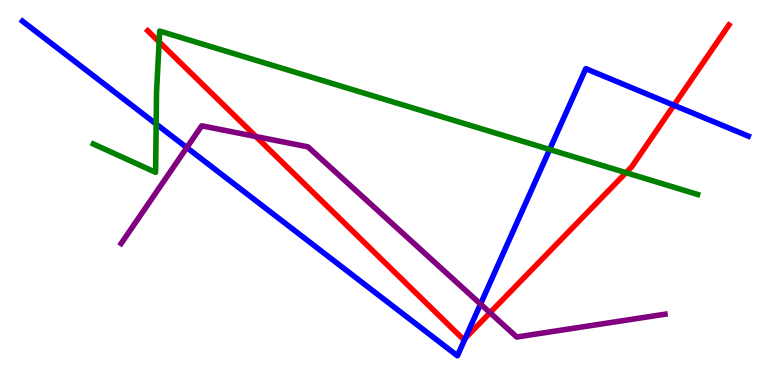[{'lines': ['blue', 'red'], 'intersections': [{'x': 6.0, 'y': 1.22}, {'x': 8.7, 'y': 7.27}]}, {'lines': ['green', 'red'], 'intersections': [{'x': 2.05, 'y': 8.91}, {'x': 8.08, 'y': 5.51}]}, {'lines': ['purple', 'red'], 'intersections': [{'x': 3.3, 'y': 6.45}, {'x': 6.32, 'y': 1.88}]}, {'lines': ['blue', 'green'], 'intersections': [{'x': 2.01, 'y': 6.78}, {'x': 7.09, 'y': 6.12}]}, {'lines': ['blue', 'purple'], 'intersections': [{'x': 2.41, 'y': 6.17}, {'x': 6.2, 'y': 2.1}]}, {'lines': ['green', 'purple'], 'intersections': []}]